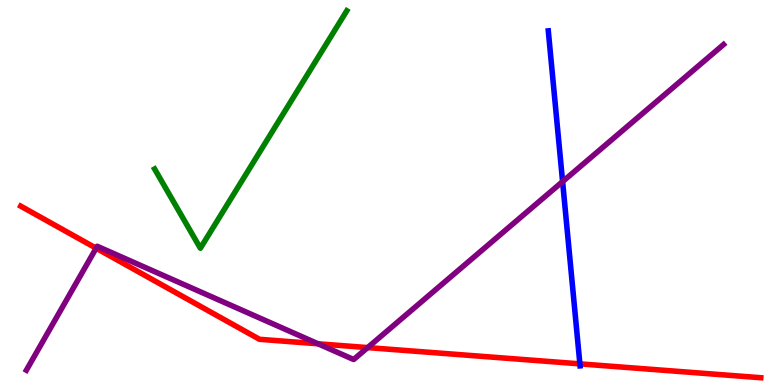[{'lines': ['blue', 'red'], 'intersections': [{'x': 7.48, 'y': 0.549}]}, {'lines': ['green', 'red'], 'intersections': []}, {'lines': ['purple', 'red'], 'intersections': [{'x': 1.24, 'y': 3.55}, {'x': 4.1, 'y': 1.07}, {'x': 4.74, 'y': 0.972}]}, {'lines': ['blue', 'green'], 'intersections': []}, {'lines': ['blue', 'purple'], 'intersections': [{'x': 7.26, 'y': 5.28}]}, {'lines': ['green', 'purple'], 'intersections': []}]